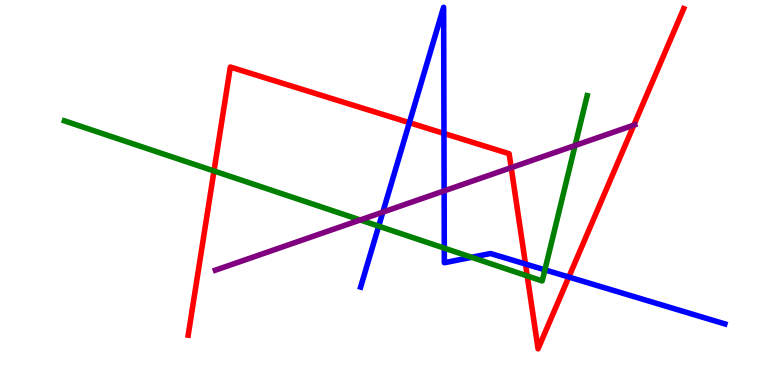[{'lines': ['blue', 'red'], 'intersections': [{'x': 5.28, 'y': 6.81}, {'x': 5.73, 'y': 6.53}, {'x': 6.78, 'y': 3.14}, {'x': 7.34, 'y': 2.8}]}, {'lines': ['green', 'red'], 'intersections': [{'x': 2.76, 'y': 5.56}, {'x': 6.8, 'y': 2.83}]}, {'lines': ['purple', 'red'], 'intersections': [{'x': 6.6, 'y': 5.65}, {'x': 8.18, 'y': 6.75}]}, {'lines': ['blue', 'green'], 'intersections': [{'x': 4.89, 'y': 4.13}, {'x': 5.73, 'y': 3.55}, {'x': 6.09, 'y': 3.32}, {'x': 7.03, 'y': 2.99}]}, {'lines': ['blue', 'purple'], 'intersections': [{'x': 4.94, 'y': 4.49}, {'x': 5.73, 'y': 5.04}]}, {'lines': ['green', 'purple'], 'intersections': [{'x': 4.65, 'y': 4.29}, {'x': 7.42, 'y': 6.22}]}]